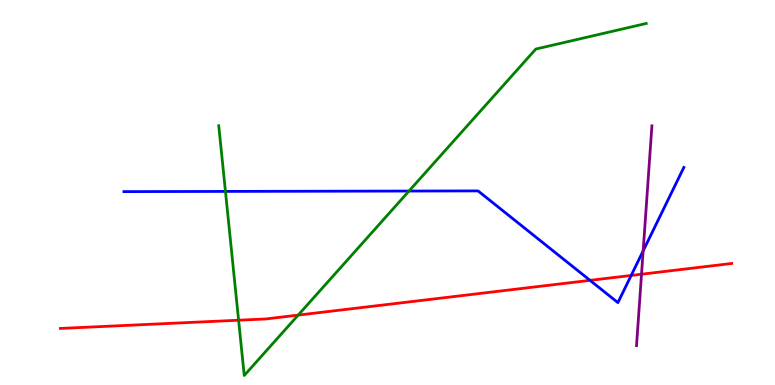[{'lines': ['blue', 'red'], 'intersections': [{'x': 7.61, 'y': 2.72}, {'x': 8.14, 'y': 2.85}]}, {'lines': ['green', 'red'], 'intersections': [{'x': 3.08, 'y': 1.68}, {'x': 3.85, 'y': 1.82}]}, {'lines': ['purple', 'red'], 'intersections': [{'x': 8.28, 'y': 2.88}]}, {'lines': ['blue', 'green'], 'intersections': [{'x': 2.91, 'y': 5.03}, {'x': 5.28, 'y': 5.04}]}, {'lines': ['blue', 'purple'], 'intersections': [{'x': 8.3, 'y': 3.48}]}, {'lines': ['green', 'purple'], 'intersections': []}]